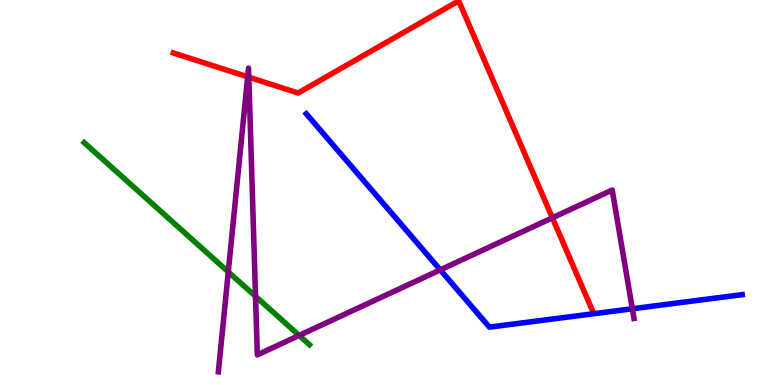[{'lines': ['blue', 'red'], 'intersections': []}, {'lines': ['green', 'red'], 'intersections': []}, {'lines': ['purple', 'red'], 'intersections': [{'x': 3.2, 'y': 8.0}, {'x': 3.21, 'y': 8.0}, {'x': 7.13, 'y': 4.34}]}, {'lines': ['blue', 'green'], 'intersections': []}, {'lines': ['blue', 'purple'], 'intersections': [{'x': 5.68, 'y': 2.99}, {'x': 8.16, 'y': 1.98}]}, {'lines': ['green', 'purple'], 'intersections': [{'x': 2.95, 'y': 2.94}, {'x': 3.3, 'y': 2.3}, {'x': 3.86, 'y': 1.29}]}]